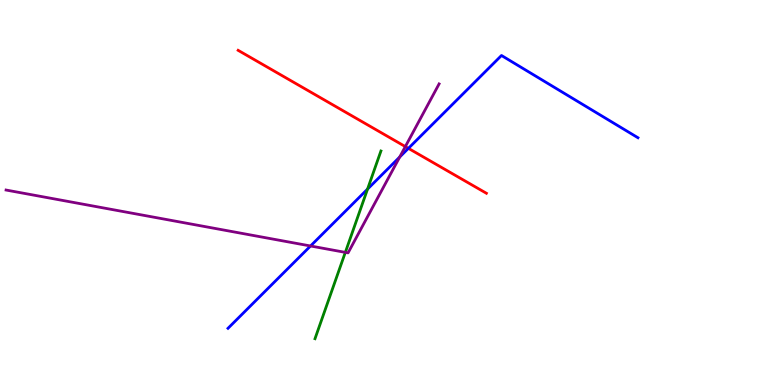[{'lines': ['blue', 'red'], 'intersections': [{'x': 5.27, 'y': 6.15}]}, {'lines': ['green', 'red'], 'intersections': []}, {'lines': ['purple', 'red'], 'intersections': [{'x': 5.23, 'y': 6.19}]}, {'lines': ['blue', 'green'], 'intersections': [{'x': 4.74, 'y': 5.09}]}, {'lines': ['blue', 'purple'], 'intersections': [{'x': 4.01, 'y': 3.61}, {'x': 5.16, 'y': 5.92}]}, {'lines': ['green', 'purple'], 'intersections': [{'x': 4.46, 'y': 3.44}]}]